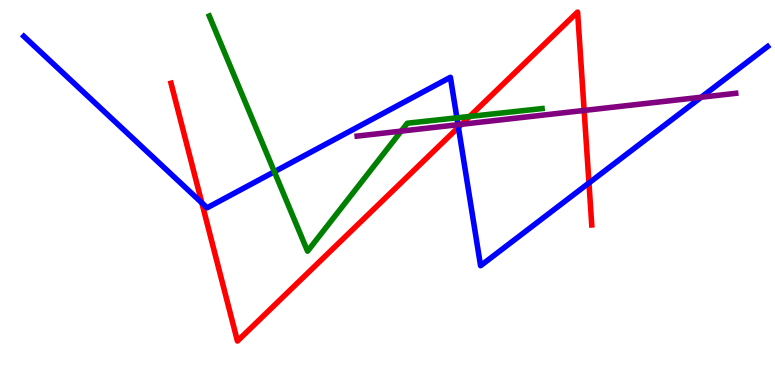[{'lines': ['blue', 'red'], 'intersections': [{'x': 2.6, 'y': 4.73}, {'x': 5.92, 'y': 6.69}, {'x': 7.6, 'y': 5.25}]}, {'lines': ['green', 'red'], 'intersections': [{'x': 6.06, 'y': 6.98}]}, {'lines': ['purple', 'red'], 'intersections': [{'x': 5.96, 'y': 6.77}, {'x': 7.54, 'y': 7.13}]}, {'lines': ['blue', 'green'], 'intersections': [{'x': 3.54, 'y': 5.54}, {'x': 5.9, 'y': 6.94}]}, {'lines': ['blue', 'purple'], 'intersections': [{'x': 5.91, 'y': 6.76}, {'x': 9.05, 'y': 7.47}]}, {'lines': ['green', 'purple'], 'intersections': [{'x': 5.18, 'y': 6.59}]}]